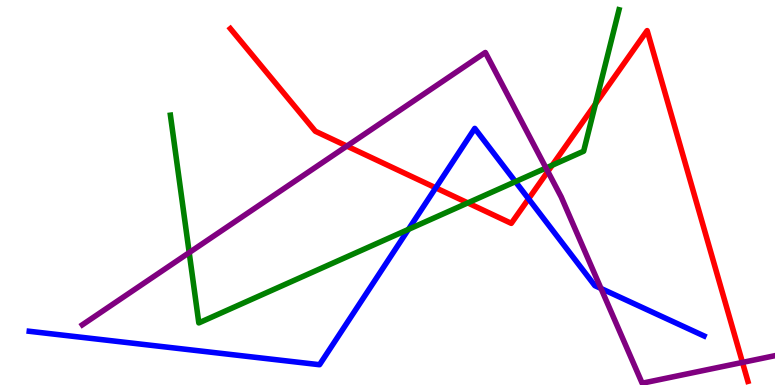[{'lines': ['blue', 'red'], 'intersections': [{'x': 5.62, 'y': 5.12}, {'x': 6.82, 'y': 4.84}]}, {'lines': ['green', 'red'], 'intersections': [{'x': 6.04, 'y': 4.73}, {'x': 7.13, 'y': 5.71}, {'x': 7.68, 'y': 7.3}]}, {'lines': ['purple', 'red'], 'intersections': [{'x': 4.48, 'y': 6.21}, {'x': 7.07, 'y': 5.55}, {'x': 9.58, 'y': 0.587}]}, {'lines': ['blue', 'green'], 'intersections': [{'x': 5.27, 'y': 4.04}, {'x': 6.65, 'y': 5.28}]}, {'lines': ['blue', 'purple'], 'intersections': [{'x': 7.75, 'y': 2.51}]}, {'lines': ['green', 'purple'], 'intersections': [{'x': 2.44, 'y': 3.44}, {'x': 7.05, 'y': 5.64}]}]